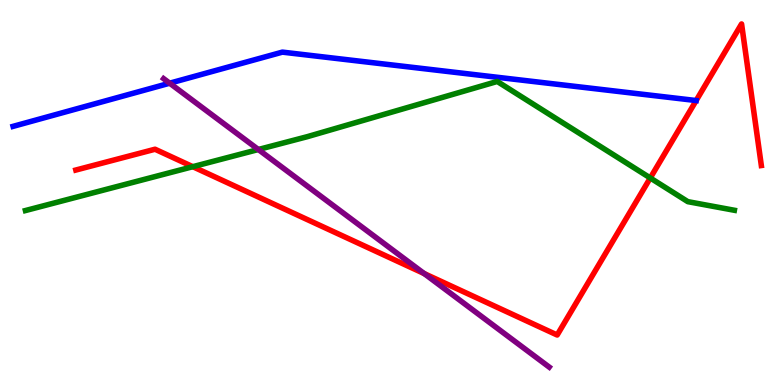[{'lines': ['blue', 'red'], 'intersections': []}, {'lines': ['green', 'red'], 'intersections': [{'x': 2.49, 'y': 5.67}, {'x': 8.39, 'y': 5.38}]}, {'lines': ['purple', 'red'], 'intersections': [{'x': 5.47, 'y': 2.89}]}, {'lines': ['blue', 'green'], 'intersections': []}, {'lines': ['blue', 'purple'], 'intersections': [{'x': 2.19, 'y': 7.84}]}, {'lines': ['green', 'purple'], 'intersections': [{'x': 3.33, 'y': 6.12}]}]